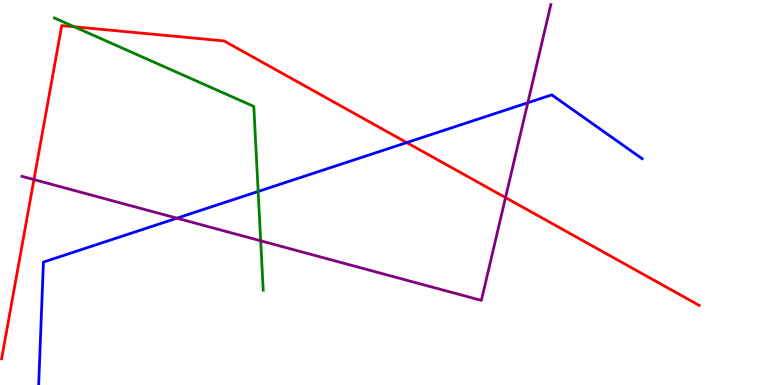[{'lines': ['blue', 'red'], 'intersections': [{'x': 5.25, 'y': 6.3}]}, {'lines': ['green', 'red'], 'intersections': [{'x': 0.958, 'y': 9.3}]}, {'lines': ['purple', 'red'], 'intersections': [{'x': 0.438, 'y': 5.34}, {'x': 6.52, 'y': 4.87}]}, {'lines': ['blue', 'green'], 'intersections': [{'x': 3.33, 'y': 5.03}]}, {'lines': ['blue', 'purple'], 'intersections': [{'x': 2.28, 'y': 4.33}, {'x': 6.81, 'y': 7.33}]}, {'lines': ['green', 'purple'], 'intersections': [{'x': 3.36, 'y': 3.75}]}]